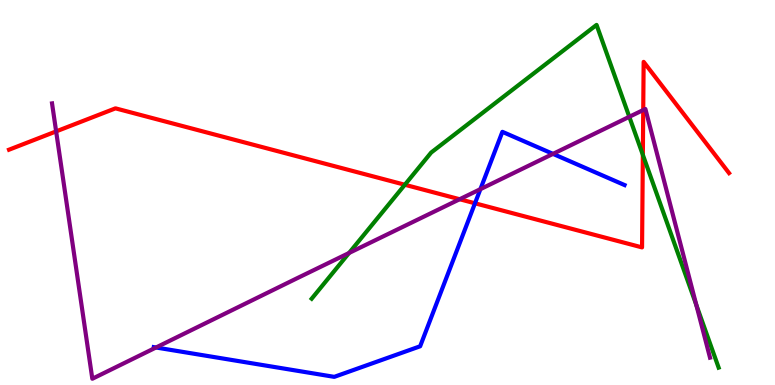[{'lines': ['blue', 'red'], 'intersections': [{'x': 6.13, 'y': 4.72}]}, {'lines': ['green', 'red'], 'intersections': [{'x': 5.22, 'y': 5.2}, {'x': 8.29, 'y': 5.98}]}, {'lines': ['purple', 'red'], 'intersections': [{'x': 0.724, 'y': 6.59}, {'x': 5.93, 'y': 4.83}, {'x': 8.3, 'y': 7.14}]}, {'lines': ['blue', 'green'], 'intersections': []}, {'lines': ['blue', 'purple'], 'intersections': [{'x': 2.01, 'y': 0.974}, {'x': 6.2, 'y': 5.09}, {'x': 7.14, 'y': 6.0}]}, {'lines': ['green', 'purple'], 'intersections': [{'x': 4.5, 'y': 3.43}, {'x': 8.12, 'y': 6.97}, {'x': 8.98, 'y': 2.08}]}]